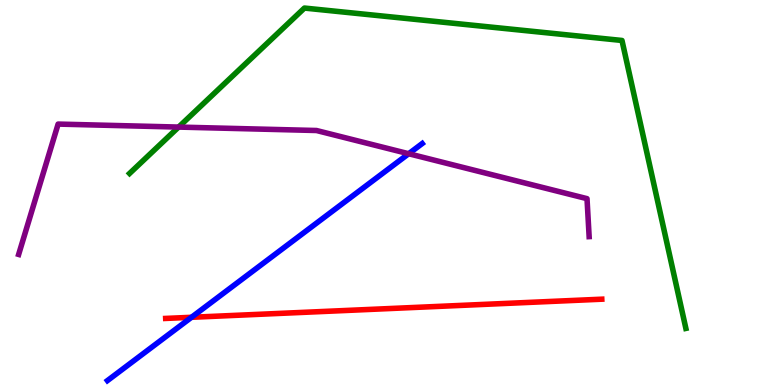[{'lines': ['blue', 'red'], 'intersections': [{'x': 2.47, 'y': 1.76}]}, {'lines': ['green', 'red'], 'intersections': []}, {'lines': ['purple', 'red'], 'intersections': []}, {'lines': ['blue', 'green'], 'intersections': []}, {'lines': ['blue', 'purple'], 'intersections': [{'x': 5.27, 'y': 6.01}]}, {'lines': ['green', 'purple'], 'intersections': [{'x': 2.3, 'y': 6.7}]}]